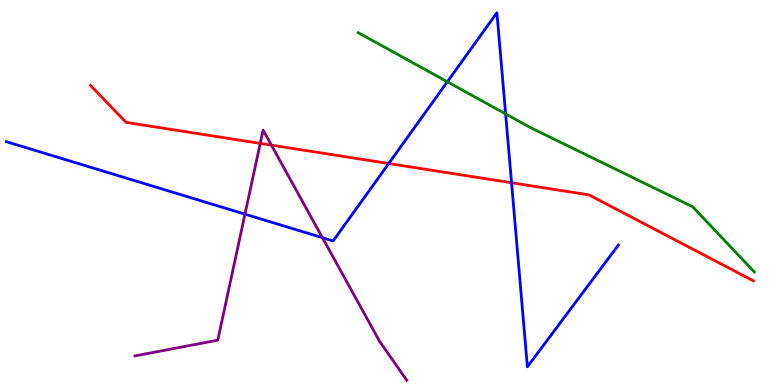[{'lines': ['blue', 'red'], 'intersections': [{'x': 5.02, 'y': 5.75}, {'x': 6.6, 'y': 5.25}]}, {'lines': ['green', 'red'], 'intersections': []}, {'lines': ['purple', 'red'], 'intersections': [{'x': 3.36, 'y': 6.28}, {'x': 3.5, 'y': 6.23}]}, {'lines': ['blue', 'green'], 'intersections': [{'x': 5.77, 'y': 7.88}, {'x': 6.52, 'y': 7.04}]}, {'lines': ['blue', 'purple'], 'intersections': [{'x': 3.16, 'y': 4.44}, {'x': 4.16, 'y': 3.83}]}, {'lines': ['green', 'purple'], 'intersections': []}]